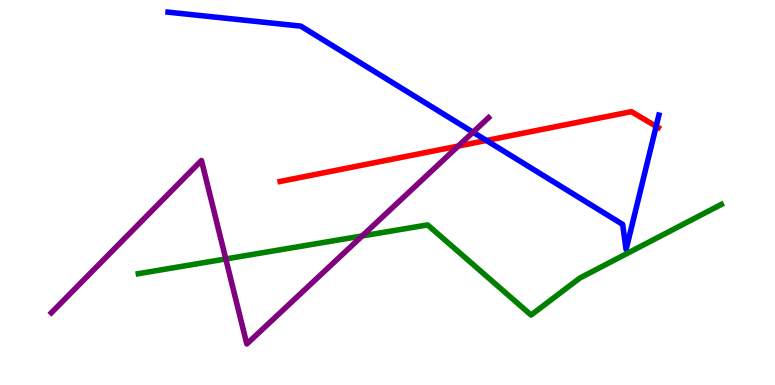[{'lines': ['blue', 'red'], 'intersections': [{'x': 6.28, 'y': 6.35}, {'x': 8.47, 'y': 6.72}]}, {'lines': ['green', 'red'], 'intersections': []}, {'lines': ['purple', 'red'], 'intersections': [{'x': 5.91, 'y': 6.21}]}, {'lines': ['blue', 'green'], 'intersections': []}, {'lines': ['blue', 'purple'], 'intersections': [{'x': 6.1, 'y': 6.57}]}, {'lines': ['green', 'purple'], 'intersections': [{'x': 2.91, 'y': 3.27}, {'x': 4.67, 'y': 3.87}]}]